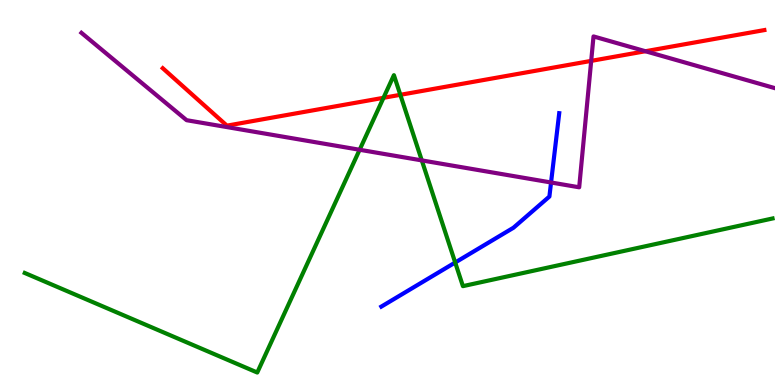[{'lines': ['blue', 'red'], 'intersections': []}, {'lines': ['green', 'red'], 'intersections': [{'x': 4.95, 'y': 7.46}, {'x': 5.17, 'y': 7.54}]}, {'lines': ['purple', 'red'], 'intersections': [{'x': 7.63, 'y': 8.42}, {'x': 8.33, 'y': 8.67}]}, {'lines': ['blue', 'green'], 'intersections': [{'x': 5.87, 'y': 3.18}]}, {'lines': ['blue', 'purple'], 'intersections': [{'x': 7.11, 'y': 5.26}]}, {'lines': ['green', 'purple'], 'intersections': [{'x': 4.64, 'y': 6.11}, {'x': 5.44, 'y': 5.83}]}]